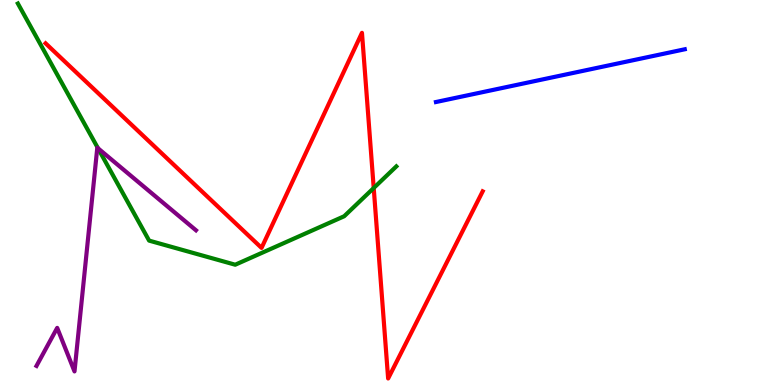[{'lines': ['blue', 'red'], 'intersections': []}, {'lines': ['green', 'red'], 'intersections': [{'x': 4.82, 'y': 5.12}]}, {'lines': ['purple', 'red'], 'intersections': []}, {'lines': ['blue', 'green'], 'intersections': []}, {'lines': ['blue', 'purple'], 'intersections': []}, {'lines': ['green', 'purple'], 'intersections': [{'x': 1.26, 'y': 6.15}]}]